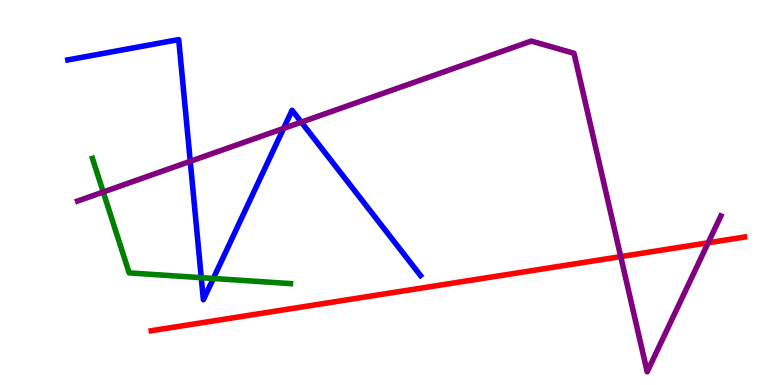[{'lines': ['blue', 'red'], 'intersections': []}, {'lines': ['green', 'red'], 'intersections': []}, {'lines': ['purple', 'red'], 'intersections': [{'x': 8.01, 'y': 3.34}, {'x': 9.14, 'y': 3.69}]}, {'lines': ['blue', 'green'], 'intersections': [{'x': 2.6, 'y': 2.79}, {'x': 2.75, 'y': 2.77}]}, {'lines': ['blue', 'purple'], 'intersections': [{'x': 2.45, 'y': 5.81}, {'x': 3.66, 'y': 6.66}, {'x': 3.89, 'y': 6.83}]}, {'lines': ['green', 'purple'], 'intersections': [{'x': 1.33, 'y': 5.01}]}]